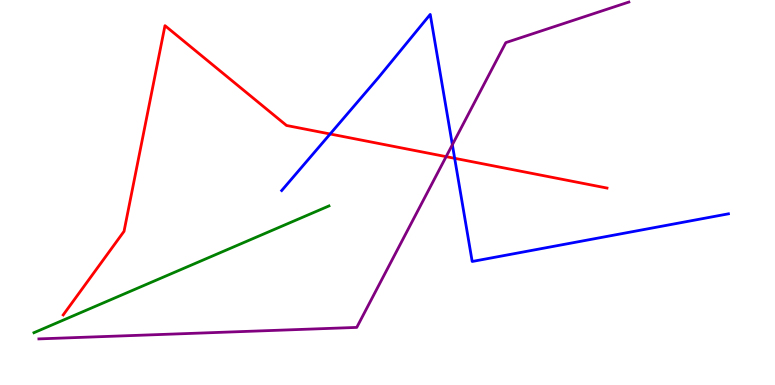[{'lines': ['blue', 'red'], 'intersections': [{'x': 4.26, 'y': 6.52}, {'x': 5.87, 'y': 5.89}]}, {'lines': ['green', 'red'], 'intersections': []}, {'lines': ['purple', 'red'], 'intersections': [{'x': 5.76, 'y': 5.93}]}, {'lines': ['blue', 'green'], 'intersections': []}, {'lines': ['blue', 'purple'], 'intersections': [{'x': 5.84, 'y': 6.24}]}, {'lines': ['green', 'purple'], 'intersections': []}]